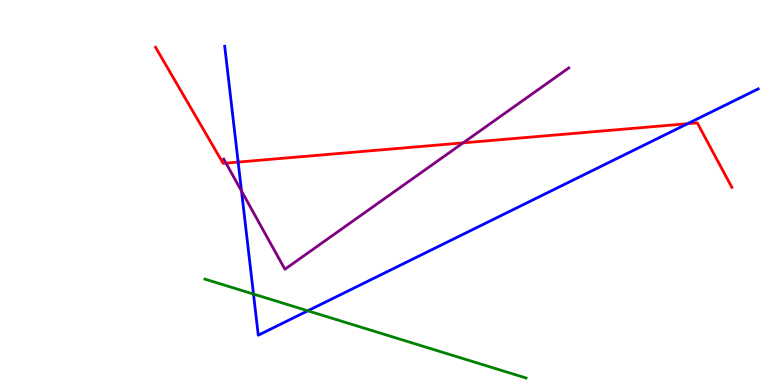[{'lines': ['blue', 'red'], 'intersections': [{'x': 3.07, 'y': 5.79}, {'x': 8.87, 'y': 6.79}]}, {'lines': ['green', 'red'], 'intersections': []}, {'lines': ['purple', 'red'], 'intersections': [{'x': 2.92, 'y': 5.76}, {'x': 5.98, 'y': 6.29}]}, {'lines': ['blue', 'green'], 'intersections': [{'x': 3.27, 'y': 2.36}, {'x': 3.97, 'y': 1.93}]}, {'lines': ['blue', 'purple'], 'intersections': [{'x': 3.12, 'y': 5.04}]}, {'lines': ['green', 'purple'], 'intersections': []}]